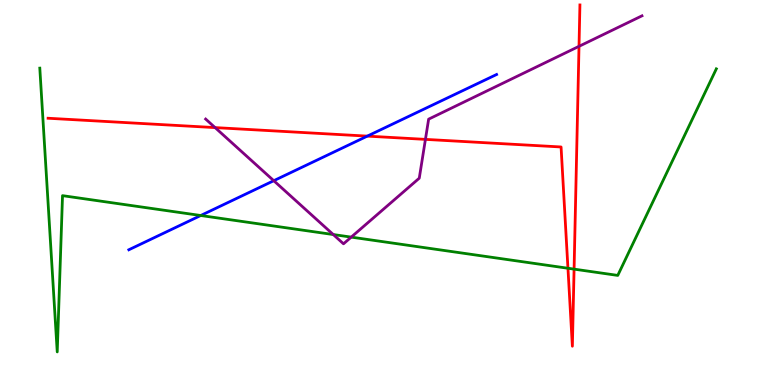[{'lines': ['blue', 'red'], 'intersections': [{'x': 4.74, 'y': 6.46}]}, {'lines': ['green', 'red'], 'intersections': [{'x': 7.33, 'y': 3.03}, {'x': 7.41, 'y': 3.01}]}, {'lines': ['purple', 'red'], 'intersections': [{'x': 2.78, 'y': 6.69}, {'x': 5.49, 'y': 6.38}, {'x': 7.47, 'y': 8.8}]}, {'lines': ['blue', 'green'], 'intersections': [{'x': 2.59, 'y': 4.4}]}, {'lines': ['blue', 'purple'], 'intersections': [{'x': 3.53, 'y': 5.31}]}, {'lines': ['green', 'purple'], 'intersections': [{'x': 4.3, 'y': 3.91}, {'x': 4.53, 'y': 3.84}]}]